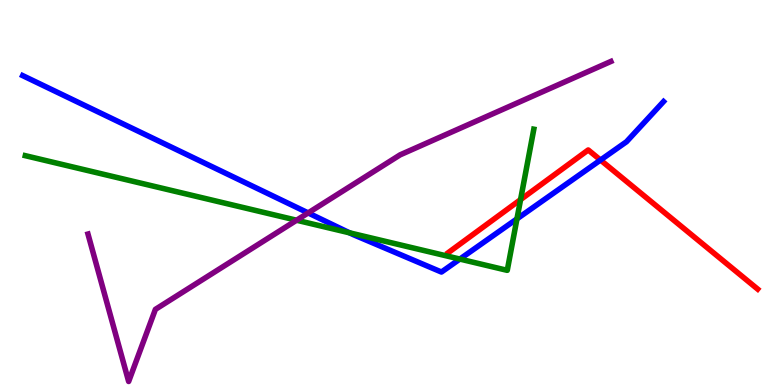[{'lines': ['blue', 'red'], 'intersections': [{'x': 7.75, 'y': 5.84}]}, {'lines': ['green', 'red'], 'intersections': [{'x': 6.72, 'y': 4.82}]}, {'lines': ['purple', 'red'], 'intersections': []}, {'lines': ['blue', 'green'], 'intersections': [{'x': 4.51, 'y': 3.95}, {'x': 5.93, 'y': 3.27}, {'x': 6.67, 'y': 4.31}]}, {'lines': ['blue', 'purple'], 'intersections': [{'x': 3.98, 'y': 4.47}]}, {'lines': ['green', 'purple'], 'intersections': [{'x': 3.83, 'y': 4.28}]}]